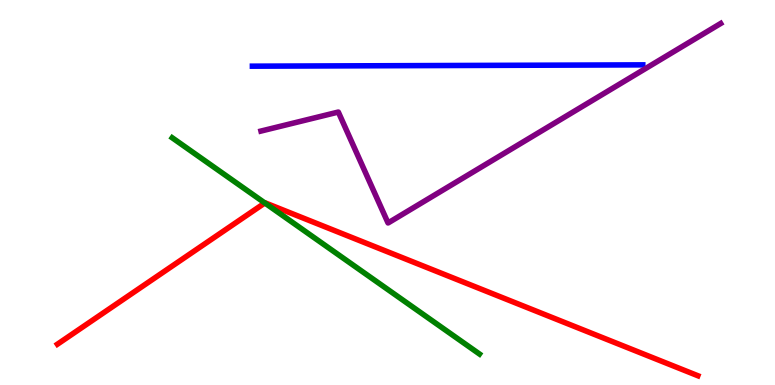[{'lines': ['blue', 'red'], 'intersections': []}, {'lines': ['green', 'red'], 'intersections': [{'x': 3.42, 'y': 4.73}]}, {'lines': ['purple', 'red'], 'intersections': []}, {'lines': ['blue', 'green'], 'intersections': []}, {'lines': ['blue', 'purple'], 'intersections': []}, {'lines': ['green', 'purple'], 'intersections': []}]